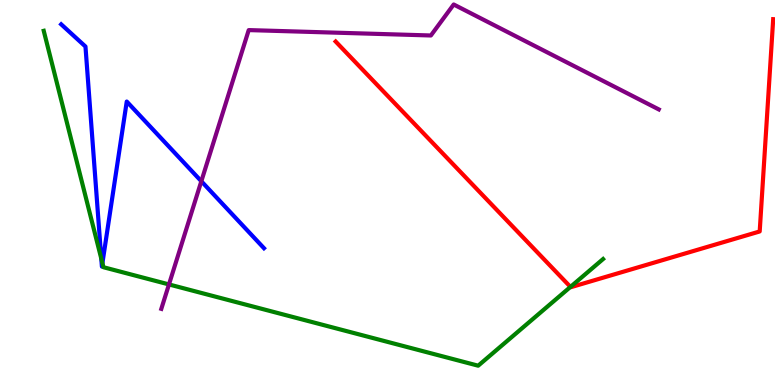[{'lines': ['blue', 'red'], 'intersections': []}, {'lines': ['green', 'red'], 'intersections': [{'x': 7.36, 'y': 2.55}]}, {'lines': ['purple', 'red'], 'intersections': []}, {'lines': ['blue', 'green'], 'intersections': [{'x': 1.31, 'y': 3.28}, {'x': 1.32, 'y': 3.17}]}, {'lines': ['blue', 'purple'], 'intersections': [{'x': 2.6, 'y': 5.29}]}, {'lines': ['green', 'purple'], 'intersections': [{'x': 2.18, 'y': 2.61}]}]